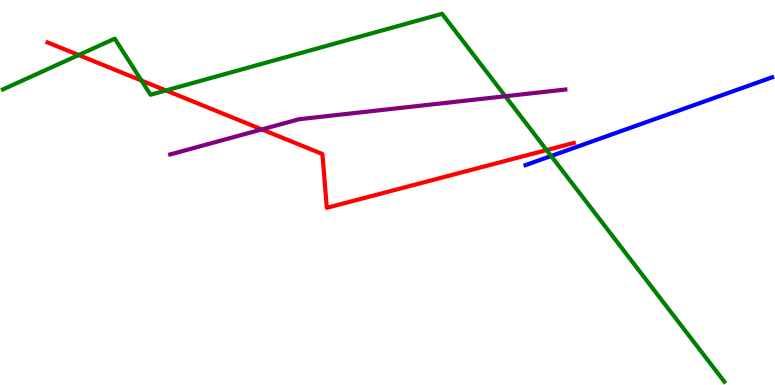[{'lines': ['blue', 'red'], 'intersections': []}, {'lines': ['green', 'red'], 'intersections': [{'x': 1.01, 'y': 8.57}, {'x': 1.83, 'y': 7.91}, {'x': 2.14, 'y': 7.65}, {'x': 7.05, 'y': 6.1}]}, {'lines': ['purple', 'red'], 'intersections': [{'x': 3.38, 'y': 6.64}]}, {'lines': ['blue', 'green'], 'intersections': [{'x': 7.11, 'y': 5.95}]}, {'lines': ['blue', 'purple'], 'intersections': []}, {'lines': ['green', 'purple'], 'intersections': [{'x': 6.52, 'y': 7.5}]}]